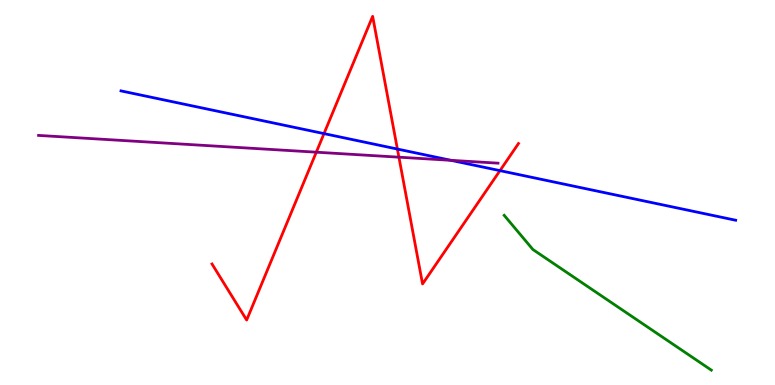[{'lines': ['blue', 'red'], 'intersections': [{'x': 4.18, 'y': 6.53}, {'x': 5.13, 'y': 6.13}, {'x': 6.45, 'y': 5.57}]}, {'lines': ['green', 'red'], 'intersections': []}, {'lines': ['purple', 'red'], 'intersections': [{'x': 4.08, 'y': 6.05}, {'x': 5.15, 'y': 5.92}]}, {'lines': ['blue', 'green'], 'intersections': []}, {'lines': ['blue', 'purple'], 'intersections': [{'x': 5.82, 'y': 5.84}]}, {'lines': ['green', 'purple'], 'intersections': []}]